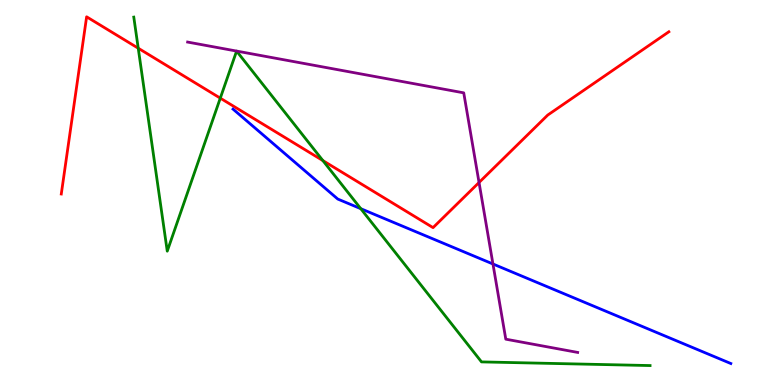[{'lines': ['blue', 'red'], 'intersections': []}, {'lines': ['green', 'red'], 'intersections': [{'x': 1.78, 'y': 8.75}, {'x': 2.84, 'y': 7.45}, {'x': 4.17, 'y': 5.83}]}, {'lines': ['purple', 'red'], 'intersections': [{'x': 6.18, 'y': 5.26}]}, {'lines': ['blue', 'green'], 'intersections': [{'x': 4.66, 'y': 4.58}]}, {'lines': ['blue', 'purple'], 'intersections': [{'x': 6.36, 'y': 3.14}]}, {'lines': ['green', 'purple'], 'intersections': []}]